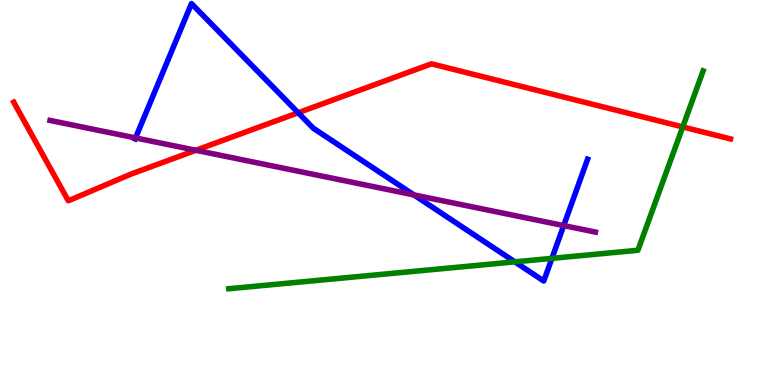[{'lines': ['blue', 'red'], 'intersections': [{'x': 3.85, 'y': 7.07}]}, {'lines': ['green', 'red'], 'intersections': [{'x': 8.81, 'y': 6.7}]}, {'lines': ['purple', 'red'], 'intersections': [{'x': 2.53, 'y': 6.1}]}, {'lines': ['blue', 'green'], 'intersections': [{'x': 6.64, 'y': 3.2}, {'x': 7.12, 'y': 3.29}]}, {'lines': ['blue', 'purple'], 'intersections': [{'x': 1.75, 'y': 6.42}, {'x': 5.34, 'y': 4.94}, {'x': 7.27, 'y': 4.14}]}, {'lines': ['green', 'purple'], 'intersections': []}]